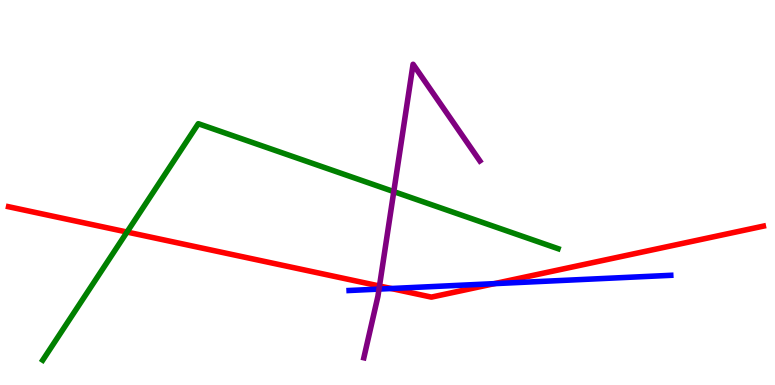[{'lines': ['blue', 'red'], 'intersections': [{'x': 5.05, 'y': 2.51}, {'x': 6.38, 'y': 2.63}]}, {'lines': ['green', 'red'], 'intersections': [{'x': 1.64, 'y': 3.97}]}, {'lines': ['purple', 'red'], 'intersections': [{'x': 4.9, 'y': 2.57}]}, {'lines': ['blue', 'green'], 'intersections': []}, {'lines': ['blue', 'purple'], 'intersections': [{'x': 4.89, 'y': 2.49}]}, {'lines': ['green', 'purple'], 'intersections': [{'x': 5.08, 'y': 5.02}]}]